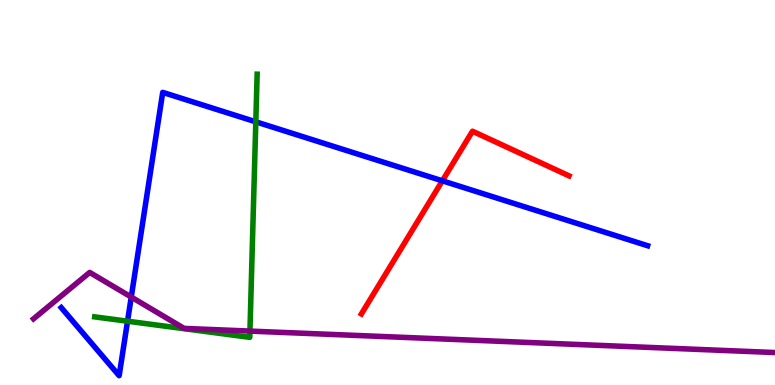[{'lines': ['blue', 'red'], 'intersections': [{'x': 5.71, 'y': 5.3}]}, {'lines': ['green', 'red'], 'intersections': []}, {'lines': ['purple', 'red'], 'intersections': []}, {'lines': ['blue', 'green'], 'intersections': [{'x': 1.65, 'y': 1.66}, {'x': 3.3, 'y': 6.84}]}, {'lines': ['blue', 'purple'], 'intersections': [{'x': 1.69, 'y': 2.28}]}, {'lines': ['green', 'purple'], 'intersections': [{'x': 3.23, 'y': 1.4}]}]